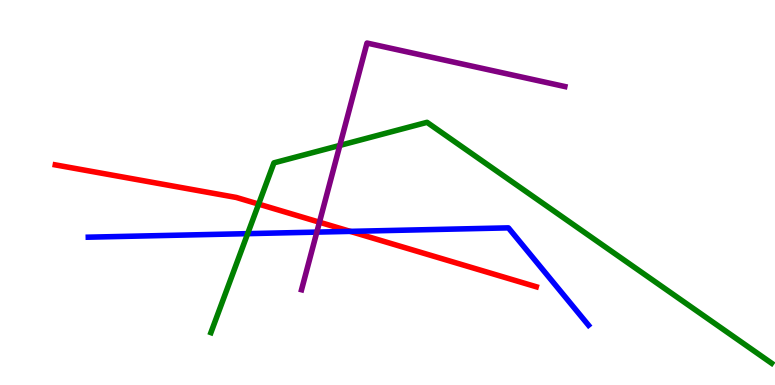[{'lines': ['blue', 'red'], 'intersections': [{'x': 4.52, 'y': 3.99}]}, {'lines': ['green', 'red'], 'intersections': [{'x': 3.34, 'y': 4.7}]}, {'lines': ['purple', 'red'], 'intersections': [{'x': 4.12, 'y': 4.23}]}, {'lines': ['blue', 'green'], 'intersections': [{'x': 3.2, 'y': 3.93}]}, {'lines': ['blue', 'purple'], 'intersections': [{'x': 4.09, 'y': 3.97}]}, {'lines': ['green', 'purple'], 'intersections': [{'x': 4.39, 'y': 6.22}]}]